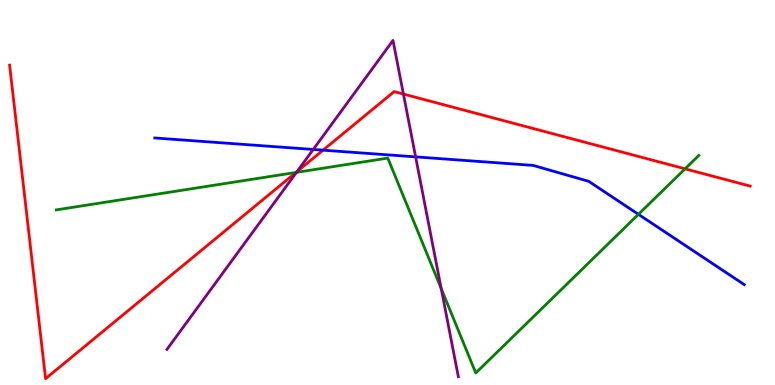[{'lines': ['blue', 'red'], 'intersections': [{'x': 4.17, 'y': 6.1}]}, {'lines': ['green', 'red'], 'intersections': [{'x': 3.82, 'y': 5.52}, {'x': 8.84, 'y': 5.62}]}, {'lines': ['purple', 'red'], 'intersections': [{'x': 3.83, 'y': 5.54}, {'x': 5.21, 'y': 7.56}]}, {'lines': ['blue', 'green'], 'intersections': [{'x': 8.24, 'y': 4.43}]}, {'lines': ['blue', 'purple'], 'intersections': [{'x': 4.04, 'y': 6.12}, {'x': 5.36, 'y': 5.93}]}, {'lines': ['green', 'purple'], 'intersections': [{'x': 3.83, 'y': 5.52}, {'x': 5.69, 'y': 2.5}]}]